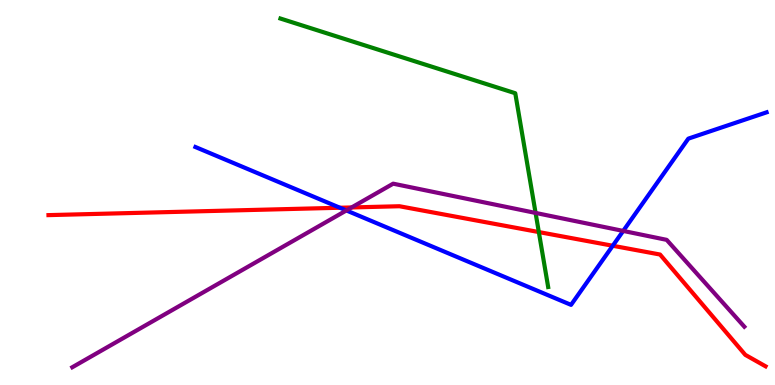[{'lines': ['blue', 'red'], 'intersections': [{'x': 4.39, 'y': 4.6}, {'x': 7.91, 'y': 3.62}]}, {'lines': ['green', 'red'], 'intersections': [{'x': 6.95, 'y': 3.97}]}, {'lines': ['purple', 'red'], 'intersections': [{'x': 4.54, 'y': 4.61}]}, {'lines': ['blue', 'green'], 'intersections': []}, {'lines': ['blue', 'purple'], 'intersections': [{'x': 4.47, 'y': 4.53}, {'x': 8.04, 'y': 4.0}]}, {'lines': ['green', 'purple'], 'intersections': [{'x': 6.91, 'y': 4.47}]}]